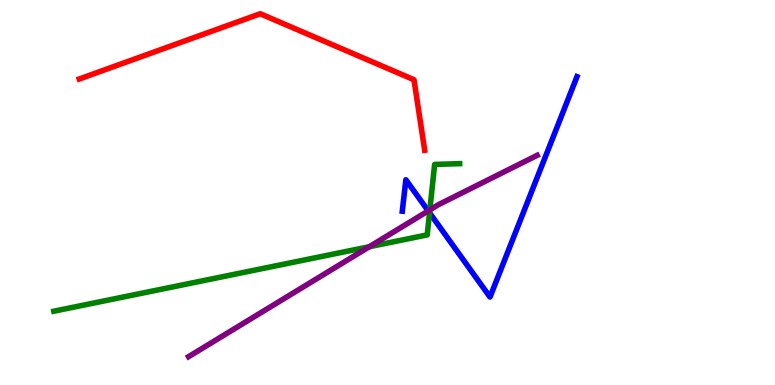[{'lines': ['blue', 'red'], 'intersections': []}, {'lines': ['green', 'red'], 'intersections': []}, {'lines': ['purple', 'red'], 'intersections': []}, {'lines': ['blue', 'green'], 'intersections': [{'x': 5.54, 'y': 4.47}]}, {'lines': ['blue', 'purple'], 'intersections': [{'x': 5.53, 'y': 4.52}]}, {'lines': ['green', 'purple'], 'intersections': [{'x': 4.77, 'y': 3.59}, {'x': 5.55, 'y': 4.55}]}]